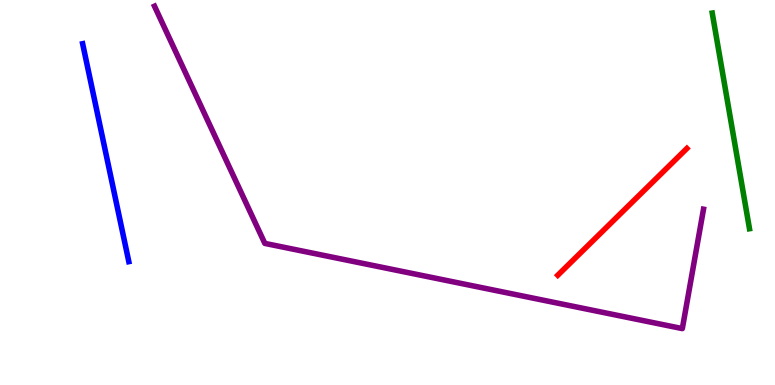[{'lines': ['blue', 'red'], 'intersections': []}, {'lines': ['green', 'red'], 'intersections': []}, {'lines': ['purple', 'red'], 'intersections': []}, {'lines': ['blue', 'green'], 'intersections': []}, {'lines': ['blue', 'purple'], 'intersections': []}, {'lines': ['green', 'purple'], 'intersections': []}]